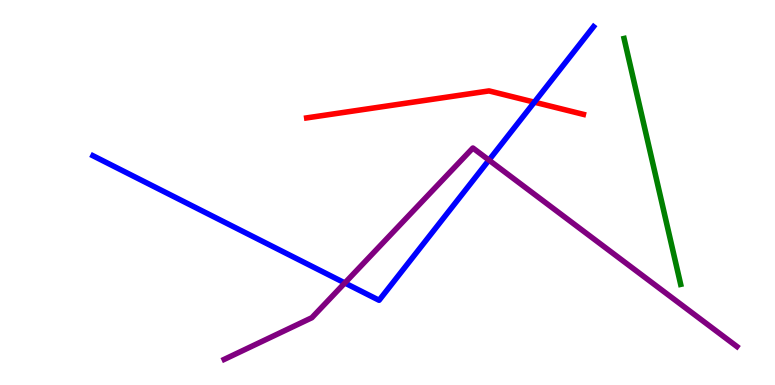[{'lines': ['blue', 'red'], 'intersections': [{'x': 6.89, 'y': 7.35}]}, {'lines': ['green', 'red'], 'intersections': []}, {'lines': ['purple', 'red'], 'intersections': []}, {'lines': ['blue', 'green'], 'intersections': []}, {'lines': ['blue', 'purple'], 'intersections': [{'x': 4.45, 'y': 2.65}, {'x': 6.31, 'y': 5.84}]}, {'lines': ['green', 'purple'], 'intersections': []}]